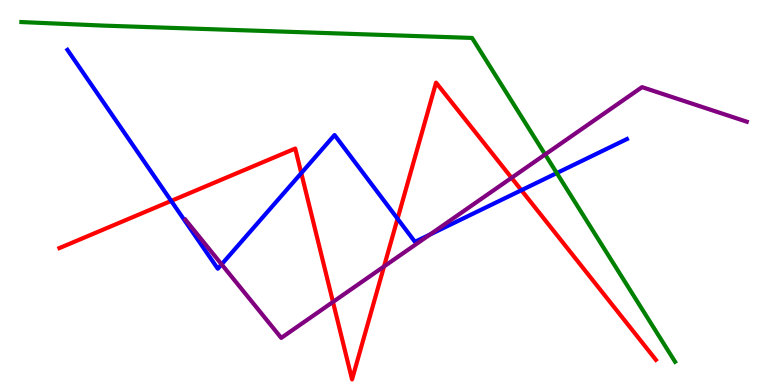[{'lines': ['blue', 'red'], 'intersections': [{'x': 2.21, 'y': 4.78}, {'x': 3.89, 'y': 5.5}, {'x': 5.13, 'y': 4.32}, {'x': 6.73, 'y': 5.06}]}, {'lines': ['green', 'red'], 'intersections': []}, {'lines': ['purple', 'red'], 'intersections': [{'x': 4.3, 'y': 2.16}, {'x': 4.96, 'y': 3.08}, {'x': 6.6, 'y': 5.38}]}, {'lines': ['blue', 'green'], 'intersections': [{'x': 7.18, 'y': 5.5}]}, {'lines': ['blue', 'purple'], 'intersections': [{'x': 2.86, 'y': 3.13}, {'x': 5.55, 'y': 3.91}]}, {'lines': ['green', 'purple'], 'intersections': [{'x': 7.03, 'y': 5.99}]}]